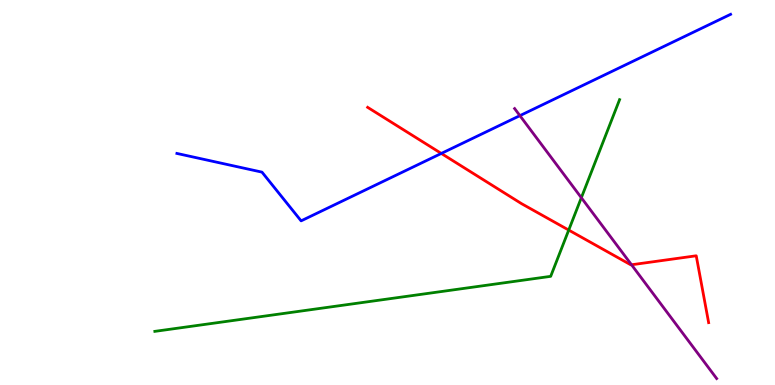[{'lines': ['blue', 'red'], 'intersections': [{'x': 5.69, 'y': 6.01}]}, {'lines': ['green', 'red'], 'intersections': [{'x': 7.34, 'y': 4.02}]}, {'lines': ['purple', 'red'], 'intersections': [{'x': 8.15, 'y': 3.12}]}, {'lines': ['blue', 'green'], 'intersections': []}, {'lines': ['blue', 'purple'], 'intersections': [{'x': 6.71, 'y': 7.0}]}, {'lines': ['green', 'purple'], 'intersections': [{'x': 7.5, 'y': 4.86}]}]